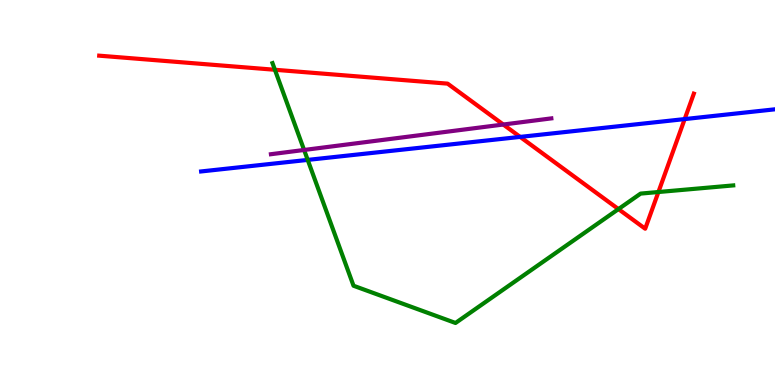[{'lines': ['blue', 'red'], 'intersections': [{'x': 6.71, 'y': 6.44}, {'x': 8.83, 'y': 6.91}]}, {'lines': ['green', 'red'], 'intersections': [{'x': 3.55, 'y': 8.19}, {'x': 7.98, 'y': 4.57}, {'x': 8.5, 'y': 5.01}]}, {'lines': ['purple', 'red'], 'intersections': [{'x': 6.49, 'y': 6.77}]}, {'lines': ['blue', 'green'], 'intersections': [{'x': 3.97, 'y': 5.85}]}, {'lines': ['blue', 'purple'], 'intersections': []}, {'lines': ['green', 'purple'], 'intersections': [{'x': 3.92, 'y': 6.1}]}]